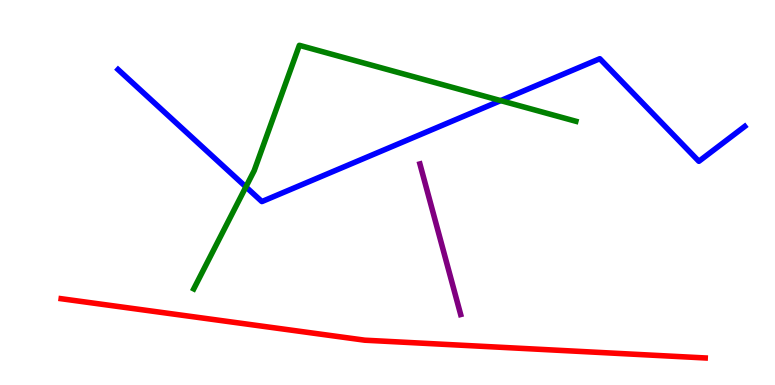[{'lines': ['blue', 'red'], 'intersections': []}, {'lines': ['green', 'red'], 'intersections': []}, {'lines': ['purple', 'red'], 'intersections': []}, {'lines': ['blue', 'green'], 'intersections': [{'x': 3.17, 'y': 5.15}, {'x': 6.46, 'y': 7.39}]}, {'lines': ['blue', 'purple'], 'intersections': []}, {'lines': ['green', 'purple'], 'intersections': []}]